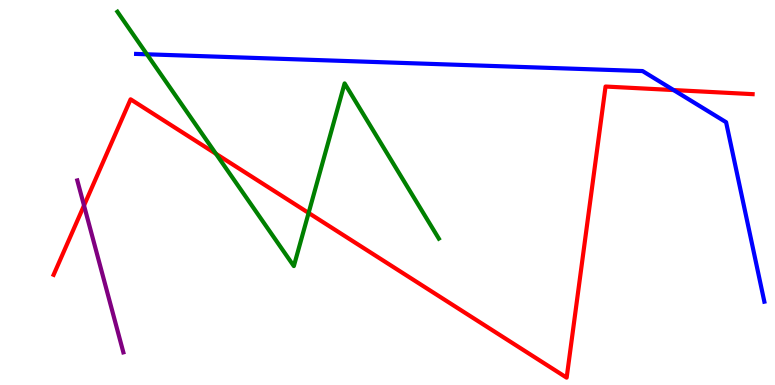[{'lines': ['blue', 'red'], 'intersections': [{'x': 8.69, 'y': 7.66}]}, {'lines': ['green', 'red'], 'intersections': [{'x': 2.79, 'y': 6.01}, {'x': 3.98, 'y': 4.47}]}, {'lines': ['purple', 'red'], 'intersections': [{'x': 1.08, 'y': 4.66}]}, {'lines': ['blue', 'green'], 'intersections': [{'x': 1.9, 'y': 8.59}]}, {'lines': ['blue', 'purple'], 'intersections': []}, {'lines': ['green', 'purple'], 'intersections': []}]